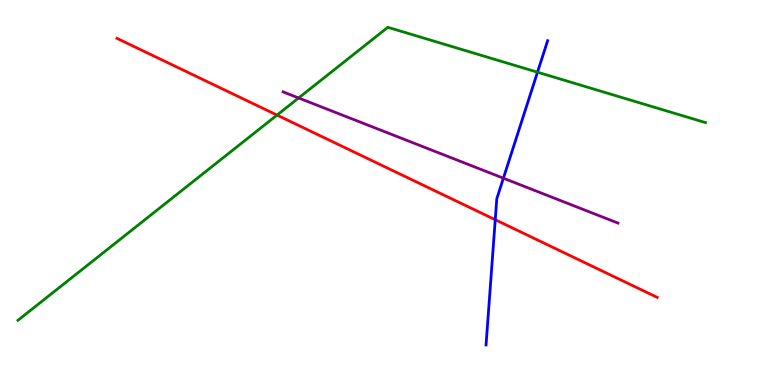[{'lines': ['blue', 'red'], 'intersections': [{'x': 6.39, 'y': 4.29}]}, {'lines': ['green', 'red'], 'intersections': [{'x': 3.57, 'y': 7.01}]}, {'lines': ['purple', 'red'], 'intersections': []}, {'lines': ['blue', 'green'], 'intersections': [{'x': 6.94, 'y': 8.12}]}, {'lines': ['blue', 'purple'], 'intersections': [{'x': 6.5, 'y': 5.37}]}, {'lines': ['green', 'purple'], 'intersections': [{'x': 3.85, 'y': 7.46}]}]